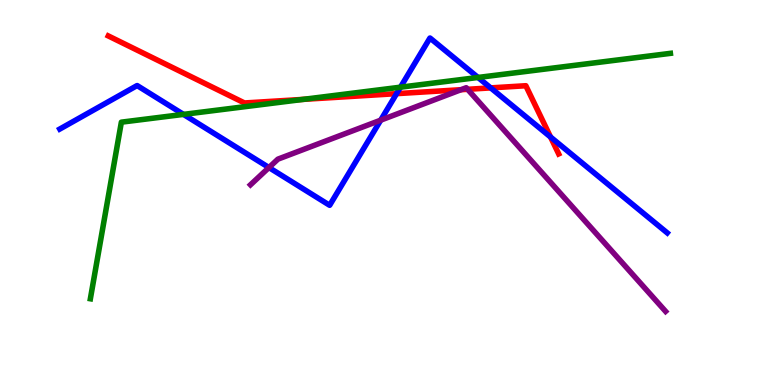[{'lines': ['blue', 'red'], 'intersections': [{'x': 5.12, 'y': 7.57}, {'x': 6.33, 'y': 7.72}, {'x': 7.1, 'y': 6.44}]}, {'lines': ['green', 'red'], 'intersections': [{'x': 3.91, 'y': 7.42}]}, {'lines': ['purple', 'red'], 'intersections': [{'x': 5.95, 'y': 7.67}, {'x': 6.03, 'y': 7.68}]}, {'lines': ['blue', 'green'], 'intersections': [{'x': 2.37, 'y': 7.03}, {'x': 5.17, 'y': 7.74}, {'x': 6.17, 'y': 7.99}]}, {'lines': ['blue', 'purple'], 'intersections': [{'x': 3.47, 'y': 5.65}, {'x': 4.91, 'y': 6.88}]}, {'lines': ['green', 'purple'], 'intersections': []}]